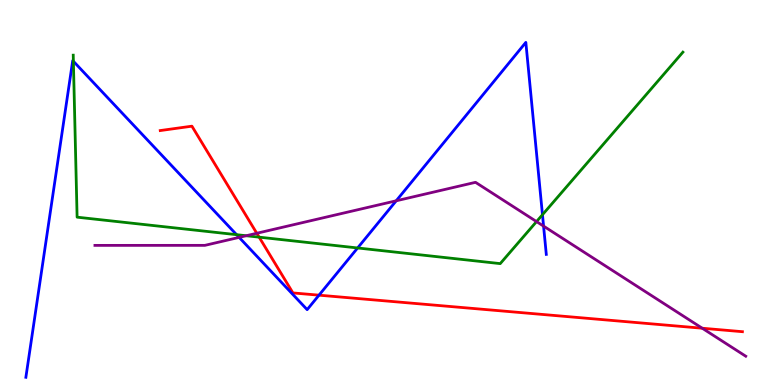[{'lines': ['blue', 'red'], 'intersections': [{'x': 4.12, 'y': 2.33}]}, {'lines': ['green', 'red'], 'intersections': [{'x': 3.34, 'y': 3.84}]}, {'lines': ['purple', 'red'], 'intersections': [{'x': 3.31, 'y': 3.94}, {'x': 9.06, 'y': 1.47}]}, {'lines': ['blue', 'green'], 'intersections': [{'x': 0.947, 'y': 8.41}, {'x': 3.05, 'y': 3.9}, {'x': 4.61, 'y': 3.56}, {'x': 7.0, 'y': 4.42}]}, {'lines': ['blue', 'purple'], 'intersections': [{'x': 3.09, 'y': 3.83}, {'x': 5.11, 'y': 4.78}, {'x': 7.01, 'y': 4.13}]}, {'lines': ['green', 'purple'], 'intersections': [{'x': 3.18, 'y': 3.88}, {'x': 6.92, 'y': 4.24}]}]